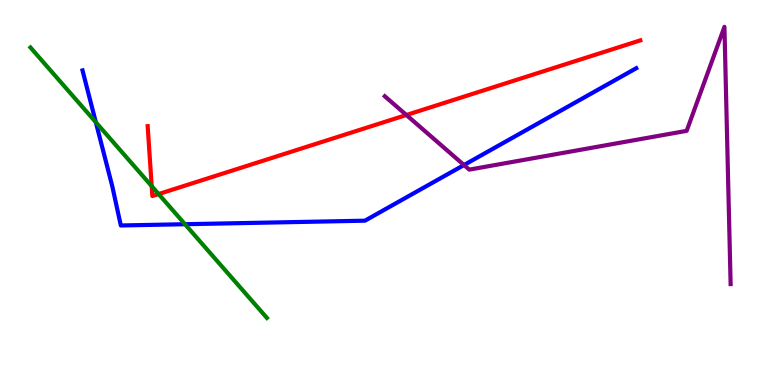[{'lines': ['blue', 'red'], 'intersections': []}, {'lines': ['green', 'red'], 'intersections': [{'x': 1.96, 'y': 5.17}, {'x': 2.05, 'y': 4.96}]}, {'lines': ['purple', 'red'], 'intersections': [{'x': 5.24, 'y': 7.01}]}, {'lines': ['blue', 'green'], 'intersections': [{'x': 1.24, 'y': 6.82}, {'x': 2.39, 'y': 4.18}]}, {'lines': ['blue', 'purple'], 'intersections': [{'x': 5.99, 'y': 5.71}]}, {'lines': ['green', 'purple'], 'intersections': []}]